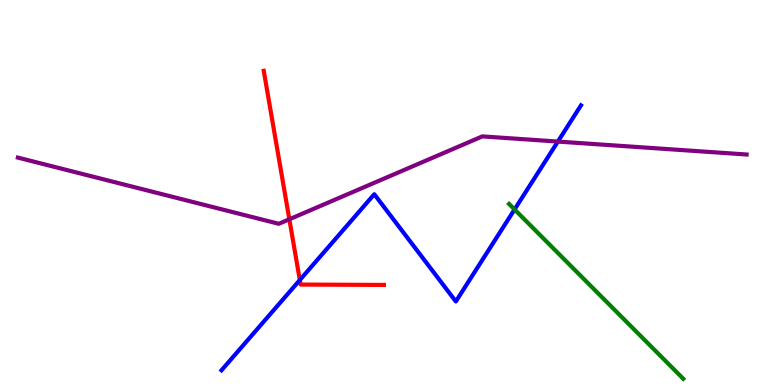[{'lines': ['blue', 'red'], 'intersections': [{'x': 3.87, 'y': 2.73}]}, {'lines': ['green', 'red'], 'intersections': []}, {'lines': ['purple', 'red'], 'intersections': [{'x': 3.73, 'y': 4.3}]}, {'lines': ['blue', 'green'], 'intersections': [{'x': 6.64, 'y': 4.56}]}, {'lines': ['blue', 'purple'], 'intersections': [{'x': 7.2, 'y': 6.32}]}, {'lines': ['green', 'purple'], 'intersections': []}]